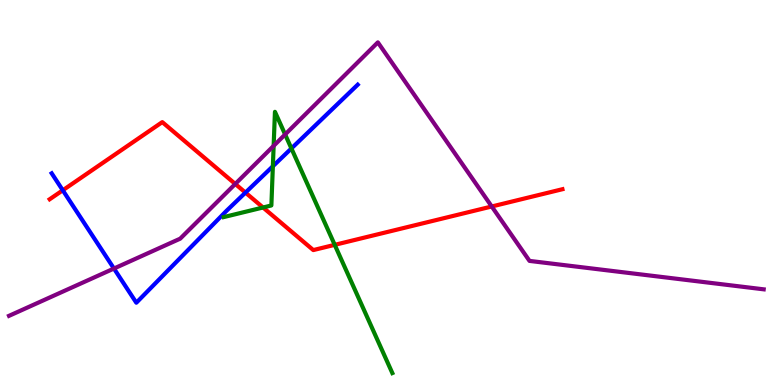[{'lines': ['blue', 'red'], 'intersections': [{'x': 0.81, 'y': 5.06}, {'x': 3.17, 'y': 5.0}]}, {'lines': ['green', 'red'], 'intersections': [{'x': 3.39, 'y': 4.61}, {'x': 4.32, 'y': 3.64}]}, {'lines': ['purple', 'red'], 'intersections': [{'x': 3.04, 'y': 5.22}, {'x': 6.35, 'y': 4.64}]}, {'lines': ['blue', 'green'], 'intersections': [{'x': 3.52, 'y': 5.68}, {'x': 3.76, 'y': 6.14}]}, {'lines': ['blue', 'purple'], 'intersections': [{'x': 1.47, 'y': 3.03}]}, {'lines': ['green', 'purple'], 'intersections': [{'x': 3.53, 'y': 6.21}, {'x': 3.68, 'y': 6.51}]}]